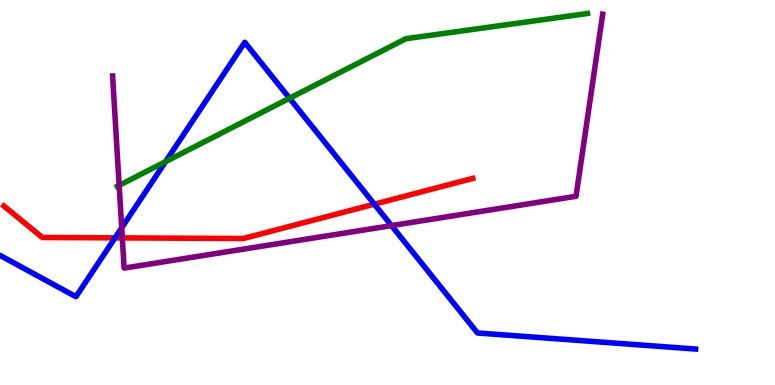[{'lines': ['blue', 'red'], 'intersections': [{'x': 1.48, 'y': 3.82}, {'x': 4.83, 'y': 4.7}]}, {'lines': ['green', 'red'], 'intersections': []}, {'lines': ['purple', 'red'], 'intersections': [{'x': 1.58, 'y': 3.82}]}, {'lines': ['blue', 'green'], 'intersections': [{'x': 2.14, 'y': 5.8}, {'x': 3.74, 'y': 7.45}]}, {'lines': ['blue', 'purple'], 'intersections': [{'x': 1.57, 'y': 4.08}, {'x': 5.05, 'y': 4.14}]}, {'lines': ['green', 'purple'], 'intersections': [{'x': 1.54, 'y': 5.18}]}]